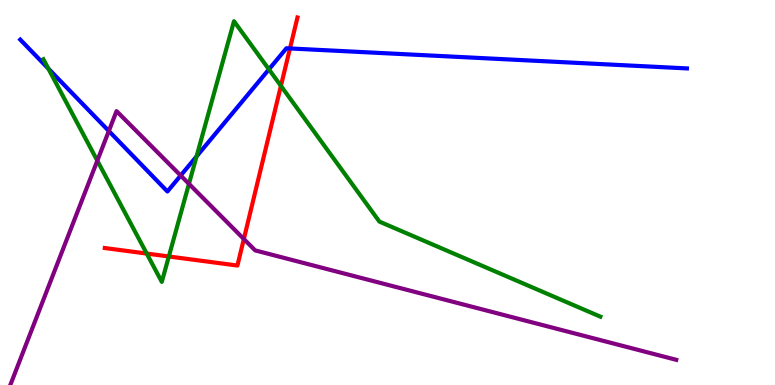[{'lines': ['blue', 'red'], 'intersections': [{'x': 3.74, 'y': 8.74}]}, {'lines': ['green', 'red'], 'intersections': [{'x': 1.89, 'y': 3.41}, {'x': 2.18, 'y': 3.34}, {'x': 3.62, 'y': 7.77}]}, {'lines': ['purple', 'red'], 'intersections': [{'x': 3.15, 'y': 3.79}]}, {'lines': ['blue', 'green'], 'intersections': [{'x': 0.624, 'y': 8.22}, {'x': 2.54, 'y': 5.94}, {'x': 3.47, 'y': 8.2}]}, {'lines': ['blue', 'purple'], 'intersections': [{'x': 1.4, 'y': 6.6}, {'x': 2.33, 'y': 5.44}]}, {'lines': ['green', 'purple'], 'intersections': [{'x': 1.26, 'y': 5.83}, {'x': 2.44, 'y': 5.22}]}]